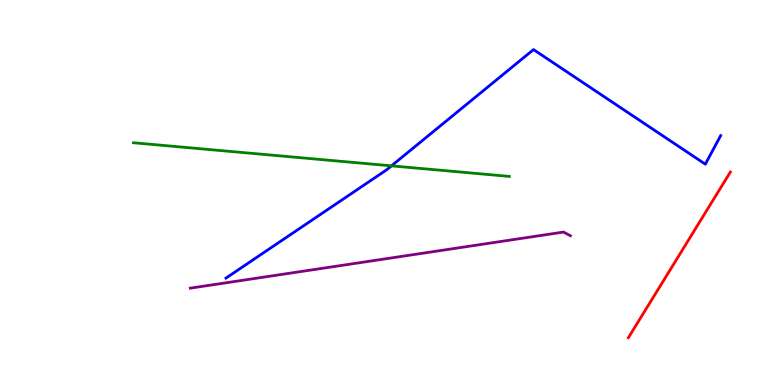[{'lines': ['blue', 'red'], 'intersections': []}, {'lines': ['green', 'red'], 'intersections': []}, {'lines': ['purple', 'red'], 'intersections': []}, {'lines': ['blue', 'green'], 'intersections': [{'x': 5.05, 'y': 5.69}]}, {'lines': ['blue', 'purple'], 'intersections': []}, {'lines': ['green', 'purple'], 'intersections': []}]